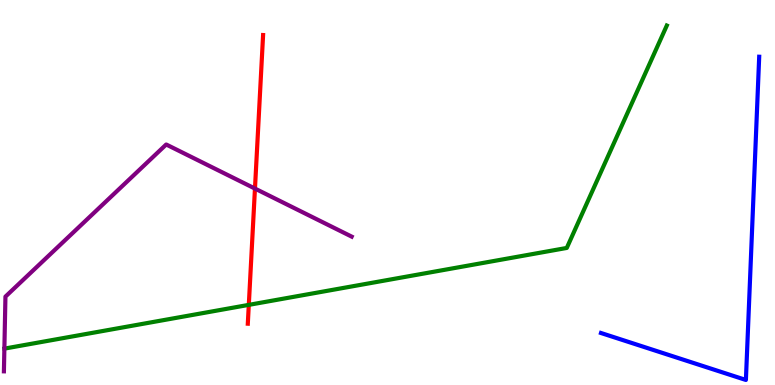[{'lines': ['blue', 'red'], 'intersections': []}, {'lines': ['green', 'red'], 'intersections': [{'x': 3.21, 'y': 2.08}]}, {'lines': ['purple', 'red'], 'intersections': [{'x': 3.29, 'y': 5.1}]}, {'lines': ['blue', 'green'], 'intersections': []}, {'lines': ['blue', 'purple'], 'intersections': []}, {'lines': ['green', 'purple'], 'intersections': []}]